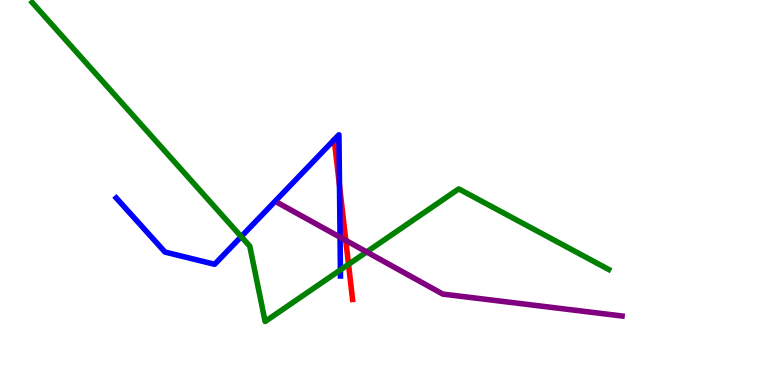[{'lines': ['blue', 'red'], 'intersections': [{'x': 4.38, 'y': 5.18}]}, {'lines': ['green', 'red'], 'intersections': [{'x': 4.5, 'y': 3.13}]}, {'lines': ['purple', 'red'], 'intersections': [{'x': 4.46, 'y': 3.76}]}, {'lines': ['blue', 'green'], 'intersections': [{'x': 3.11, 'y': 3.85}, {'x': 4.39, 'y': 2.99}]}, {'lines': ['blue', 'purple'], 'intersections': [{'x': 4.39, 'y': 3.84}]}, {'lines': ['green', 'purple'], 'intersections': [{'x': 4.73, 'y': 3.46}]}]